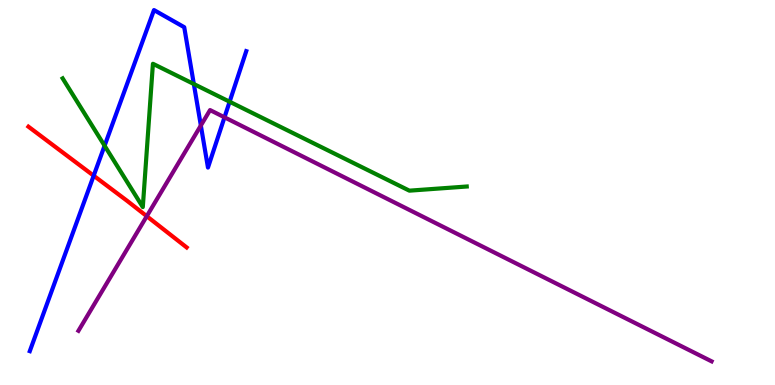[{'lines': ['blue', 'red'], 'intersections': [{'x': 1.21, 'y': 5.44}]}, {'lines': ['green', 'red'], 'intersections': []}, {'lines': ['purple', 'red'], 'intersections': [{'x': 1.89, 'y': 4.38}]}, {'lines': ['blue', 'green'], 'intersections': [{'x': 1.35, 'y': 6.21}, {'x': 2.5, 'y': 7.82}, {'x': 2.96, 'y': 7.36}]}, {'lines': ['blue', 'purple'], 'intersections': [{'x': 2.59, 'y': 6.74}, {'x': 2.9, 'y': 6.95}]}, {'lines': ['green', 'purple'], 'intersections': []}]